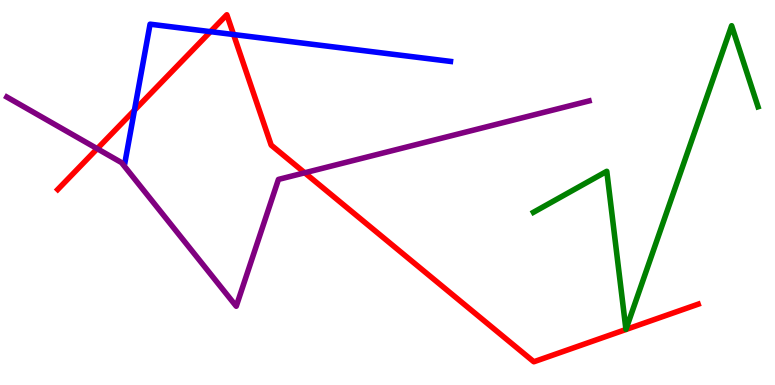[{'lines': ['blue', 'red'], 'intersections': [{'x': 1.73, 'y': 7.14}, {'x': 2.72, 'y': 9.18}, {'x': 3.01, 'y': 9.1}]}, {'lines': ['green', 'red'], 'intersections': []}, {'lines': ['purple', 'red'], 'intersections': [{'x': 1.25, 'y': 6.14}, {'x': 3.93, 'y': 5.51}]}, {'lines': ['blue', 'green'], 'intersections': []}, {'lines': ['blue', 'purple'], 'intersections': []}, {'lines': ['green', 'purple'], 'intersections': []}]